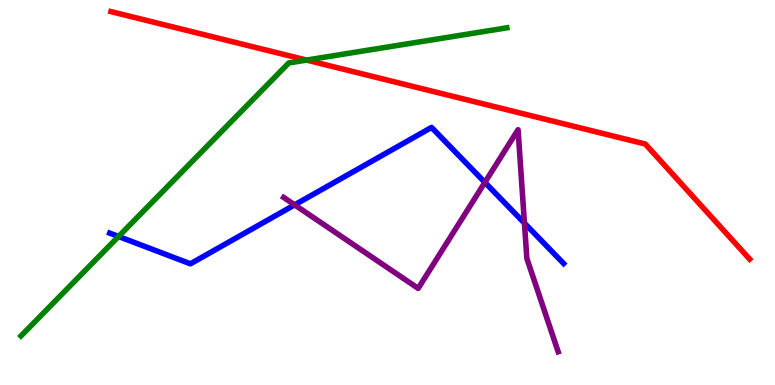[{'lines': ['blue', 'red'], 'intersections': []}, {'lines': ['green', 'red'], 'intersections': [{'x': 3.96, 'y': 8.44}]}, {'lines': ['purple', 'red'], 'intersections': []}, {'lines': ['blue', 'green'], 'intersections': [{'x': 1.53, 'y': 3.86}]}, {'lines': ['blue', 'purple'], 'intersections': [{'x': 3.8, 'y': 4.68}, {'x': 6.26, 'y': 5.26}, {'x': 6.77, 'y': 4.2}]}, {'lines': ['green', 'purple'], 'intersections': []}]